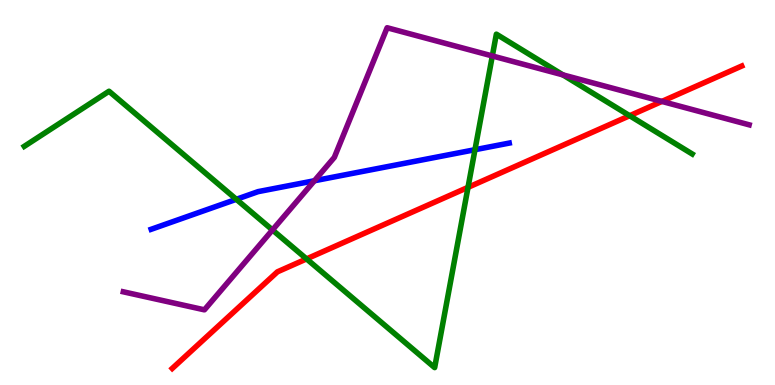[{'lines': ['blue', 'red'], 'intersections': []}, {'lines': ['green', 'red'], 'intersections': [{'x': 3.96, 'y': 3.28}, {'x': 6.04, 'y': 5.13}, {'x': 8.12, 'y': 6.99}]}, {'lines': ['purple', 'red'], 'intersections': [{'x': 8.54, 'y': 7.37}]}, {'lines': ['blue', 'green'], 'intersections': [{'x': 3.05, 'y': 4.82}, {'x': 6.13, 'y': 6.11}]}, {'lines': ['blue', 'purple'], 'intersections': [{'x': 4.06, 'y': 5.31}]}, {'lines': ['green', 'purple'], 'intersections': [{'x': 3.52, 'y': 4.03}, {'x': 6.35, 'y': 8.55}, {'x': 7.26, 'y': 8.06}]}]